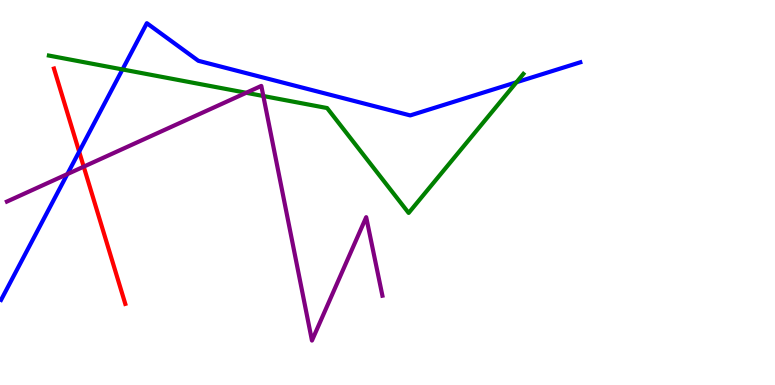[{'lines': ['blue', 'red'], 'intersections': [{'x': 1.02, 'y': 6.06}]}, {'lines': ['green', 'red'], 'intersections': []}, {'lines': ['purple', 'red'], 'intersections': [{'x': 1.08, 'y': 5.67}]}, {'lines': ['blue', 'green'], 'intersections': [{'x': 1.58, 'y': 8.2}, {'x': 6.66, 'y': 7.86}]}, {'lines': ['blue', 'purple'], 'intersections': [{'x': 0.869, 'y': 5.48}]}, {'lines': ['green', 'purple'], 'intersections': [{'x': 3.18, 'y': 7.59}, {'x': 3.4, 'y': 7.51}]}]